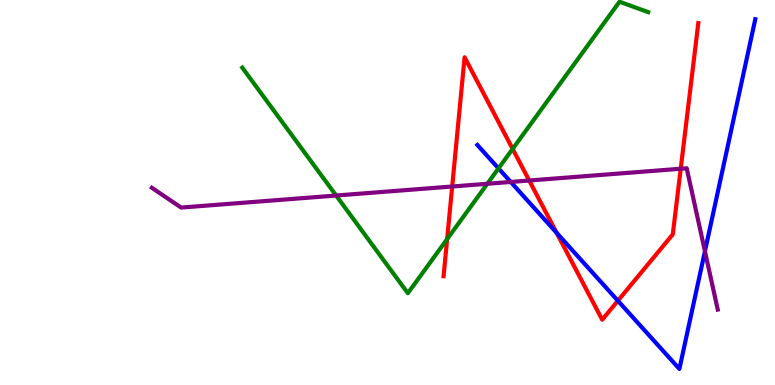[{'lines': ['blue', 'red'], 'intersections': [{'x': 7.18, 'y': 3.95}, {'x': 7.97, 'y': 2.19}]}, {'lines': ['green', 'red'], 'intersections': [{'x': 5.77, 'y': 3.79}, {'x': 6.61, 'y': 6.13}]}, {'lines': ['purple', 'red'], 'intersections': [{'x': 5.83, 'y': 5.16}, {'x': 6.83, 'y': 5.31}, {'x': 8.78, 'y': 5.62}]}, {'lines': ['blue', 'green'], 'intersections': [{'x': 6.43, 'y': 5.63}]}, {'lines': ['blue', 'purple'], 'intersections': [{'x': 6.59, 'y': 5.27}, {'x': 9.1, 'y': 3.47}]}, {'lines': ['green', 'purple'], 'intersections': [{'x': 4.34, 'y': 4.92}, {'x': 6.29, 'y': 5.23}]}]